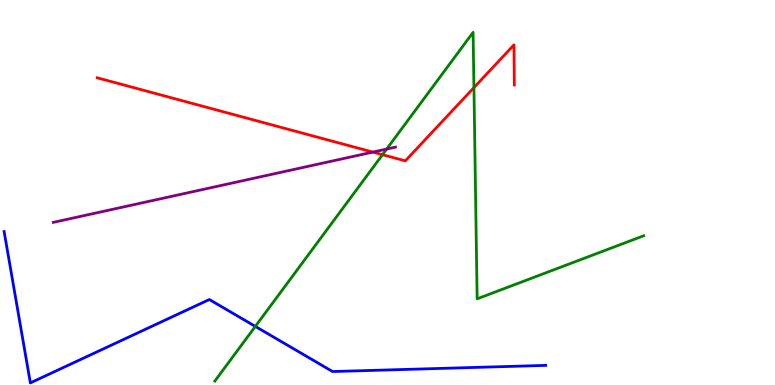[{'lines': ['blue', 'red'], 'intersections': []}, {'lines': ['green', 'red'], 'intersections': [{'x': 4.94, 'y': 5.98}, {'x': 6.12, 'y': 7.72}]}, {'lines': ['purple', 'red'], 'intersections': [{'x': 4.81, 'y': 6.05}]}, {'lines': ['blue', 'green'], 'intersections': [{'x': 3.29, 'y': 1.52}]}, {'lines': ['blue', 'purple'], 'intersections': []}, {'lines': ['green', 'purple'], 'intersections': [{'x': 4.99, 'y': 6.13}]}]